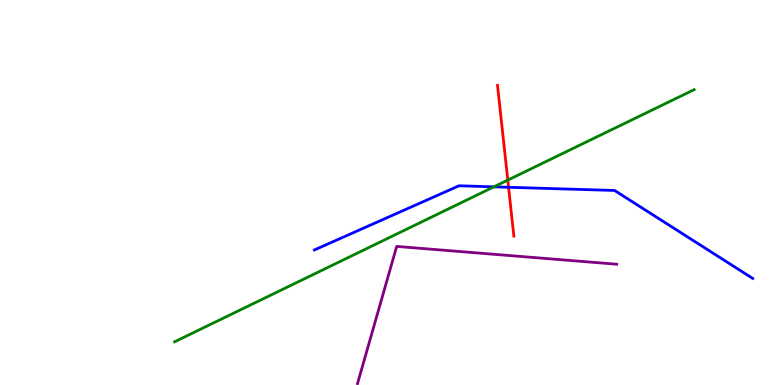[{'lines': ['blue', 'red'], 'intersections': [{'x': 6.56, 'y': 5.14}]}, {'lines': ['green', 'red'], 'intersections': [{'x': 6.55, 'y': 5.32}]}, {'lines': ['purple', 'red'], 'intersections': []}, {'lines': ['blue', 'green'], 'intersections': [{'x': 6.37, 'y': 5.15}]}, {'lines': ['blue', 'purple'], 'intersections': []}, {'lines': ['green', 'purple'], 'intersections': []}]